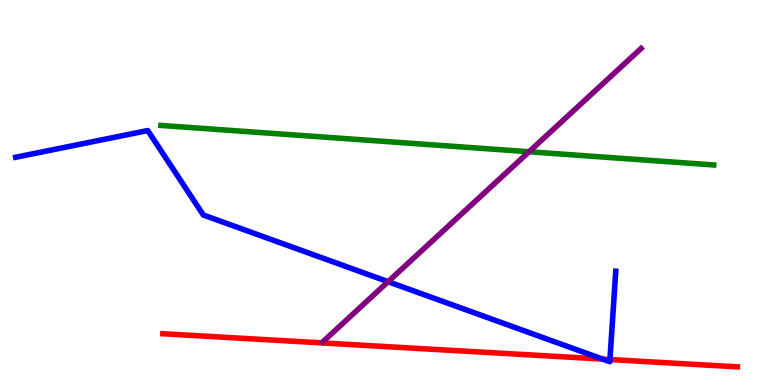[{'lines': ['blue', 'red'], 'intersections': [{'x': 7.78, 'y': 0.673}, {'x': 7.87, 'y': 0.662}]}, {'lines': ['green', 'red'], 'intersections': []}, {'lines': ['purple', 'red'], 'intersections': []}, {'lines': ['blue', 'green'], 'intersections': []}, {'lines': ['blue', 'purple'], 'intersections': [{'x': 5.01, 'y': 2.68}]}, {'lines': ['green', 'purple'], 'intersections': [{'x': 6.83, 'y': 6.06}]}]